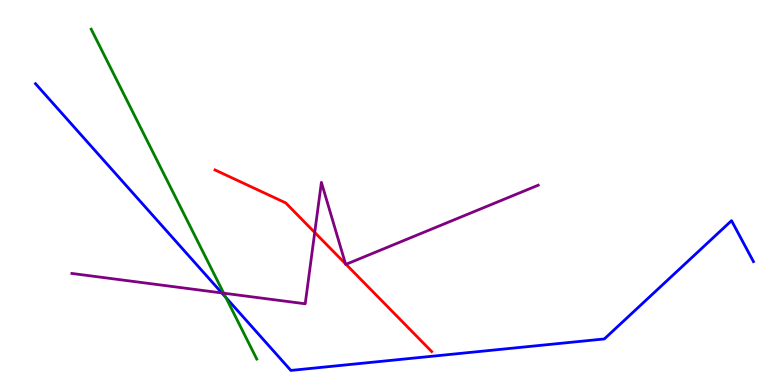[{'lines': ['blue', 'red'], 'intersections': []}, {'lines': ['green', 'red'], 'intersections': []}, {'lines': ['purple', 'red'], 'intersections': [{'x': 4.06, 'y': 3.96}, {'x': 4.46, 'y': 3.15}, {'x': 4.46, 'y': 3.13}]}, {'lines': ['blue', 'green'], 'intersections': [{'x': 2.91, 'y': 2.27}]}, {'lines': ['blue', 'purple'], 'intersections': [{'x': 2.86, 'y': 2.39}]}, {'lines': ['green', 'purple'], 'intersections': [{'x': 2.89, 'y': 2.38}]}]